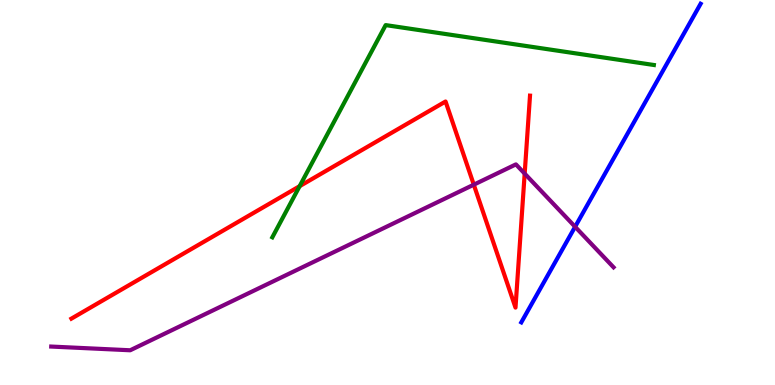[{'lines': ['blue', 'red'], 'intersections': []}, {'lines': ['green', 'red'], 'intersections': [{'x': 3.87, 'y': 5.16}]}, {'lines': ['purple', 'red'], 'intersections': [{'x': 6.11, 'y': 5.2}, {'x': 6.77, 'y': 5.49}]}, {'lines': ['blue', 'green'], 'intersections': []}, {'lines': ['blue', 'purple'], 'intersections': [{'x': 7.42, 'y': 4.11}]}, {'lines': ['green', 'purple'], 'intersections': []}]